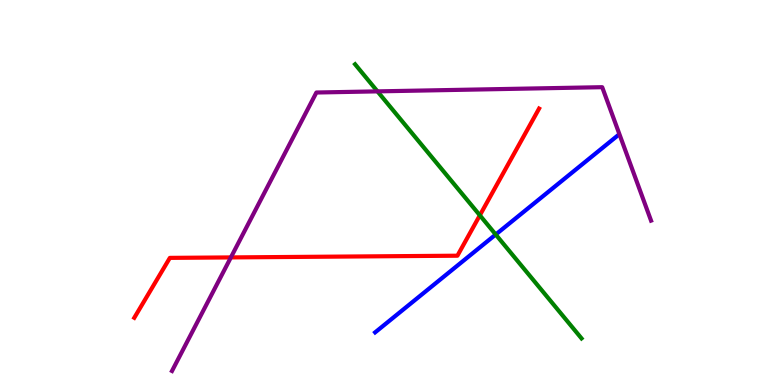[{'lines': ['blue', 'red'], 'intersections': []}, {'lines': ['green', 'red'], 'intersections': [{'x': 6.19, 'y': 4.41}]}, {'lines': ['purple', 'red'], 'intersections': [{'x': 2.98, 'y': 3.31}]}, {'lines': ['blue', 'green'], 'intersections': [{'x': 6.4, 'y': 3.91}]}, {'lines': ['blue', 'purple'], 'intersections': []}, {'lines': ['green', 'purple'], 'intersections': [{'x': 4.87, 'y': 7.63}]}]